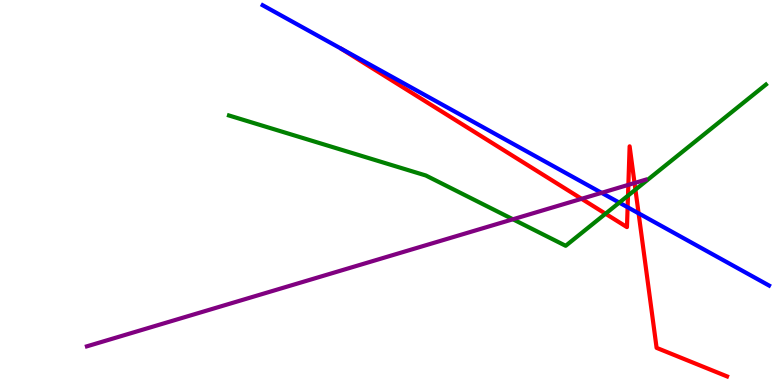[{'lines': ['blue', 'red'], 'intersections': [{'x': 8.1, 'y': 4.62}, {'x': 8.24, 'y': 4.46}]}, {'lines': ['green', 'red'], 'intersections': [{'x': 7.81, 'y': 4.45}, {'x': 8.1, 'y': 4.92}, {'x': 8.2, 'y': 5.07}]}, {'lines': ['purple', 'red'], 'intersections': [{'x': 7.5, 'y': 4.84}, {'x': 8.11, 'y': 5.2}, {'x': 8.19, 'y': 5.25}]}, {'lines': ['blue', 'green'], 'intersections': [{'x': 7.99, 'y': 4.74}]}, {'lines': ['blue', 'purple'], 'intersections': [{'x': 7.76, 'y': 4.99}]}, {'lines': ['green', 'purple'], 'intersections': [{'x': 6.62, 'y': 4.3}]}]